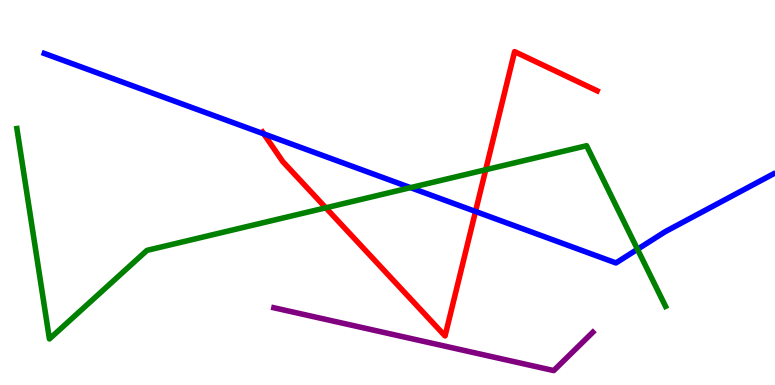[{'lines': ['blue', 'red'], 'intersections': [{'x': 3.4, 'y': 6.52}, {'x': 6.14, 'y': 4.51}]}, {'lines': ['green', 'red'], 'intersections': [{'x': 4.2, 'y': 4.6}, {'x': 6.27, 'y': 5.59}]}, {'lines': ['purple', 'red'], 'intersections': []}, {'lines': ['blue', 'green'], 'intersections': [{'x': 5.3, 'y': 5.13}, {'x': 8.23, 'y': 3.53}]}, {'lines': ['blue', 'purple'], 'intersections': []}, {'lines': ['green', 'purple'], 'intersections': []}]